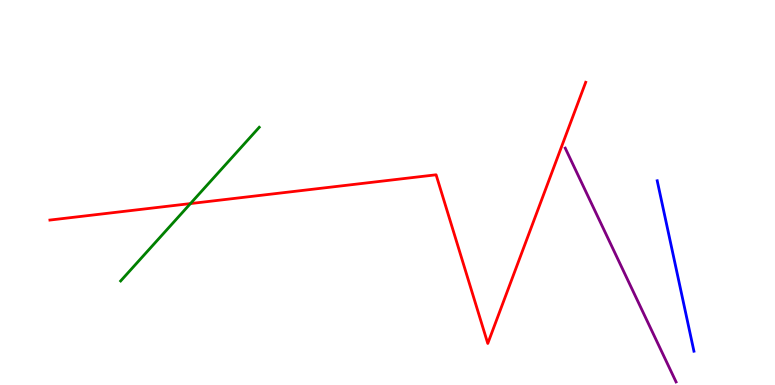[{'lines': ['blue', 'red'], 'intersections': []}, {'lines': ['green', 'red'], 'intersections': [{'x': 2.46, 'y': 4.71}]}, {'lines': ['purple', 'red'], 'intersections': []}, {'lines': ['blue', 'green'], 'intersections': []}, {'lines': ['blue', 'purple'], 'intersections': []}, {'lines': ['green', 'purple'], 'intersections': []}]